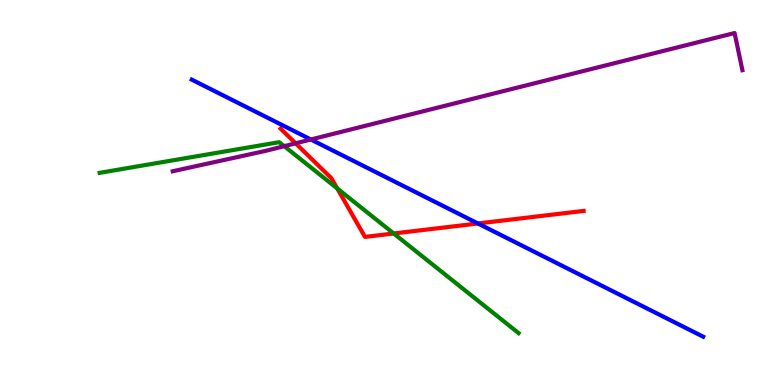[{'lines': ['blue', 'red'], 'intersections': [{'x': 6.17, 'y': 4.2}]}, {'lines': ['green', 'red'], 'intersections': [{'x': 4.35, 'y': 5.11}, {'x': 5.08, 'y': 3.94}]}, {'lines': ['purple', 'red'], 'intersections': [{'x': 3.81, 'y': 6.28}]}, {'lines': ['blue', 'green'], 'intersections': []}, {'lines': ['blue', 'purple'], 'intersections': [{'x': 4.01, 'y': 6.38}]}, {'lines': ['green', 'purple'], 'intersections': [{'x': 3.67, 'y': 6.2}]}]